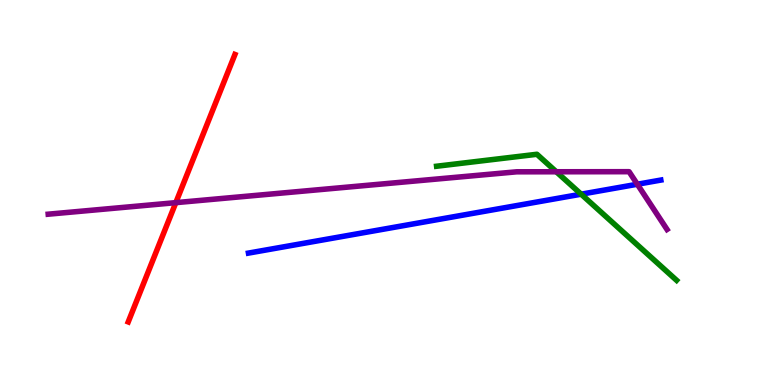[{'lines': ['blue', 'red'], 'intersections': []}, {'lines': ['green', 'red'], 'intersections': []}, {'lines': ['purple', 'red'], 'intersections': [{'x': 2.27, 'y': 4.74}]}, {'lines': ['blue', 'green'], 'intersections': [{'x': 7.5, 'y': 4.96}]}, {'lines': ['blue', 'purple'], 'intersections': [{'x': 8.22, 'y': 5.21}]}, {'lines': ['green', 'purple'], 'intersections': [{'x': 7.18, 'y': 5.54}]}]